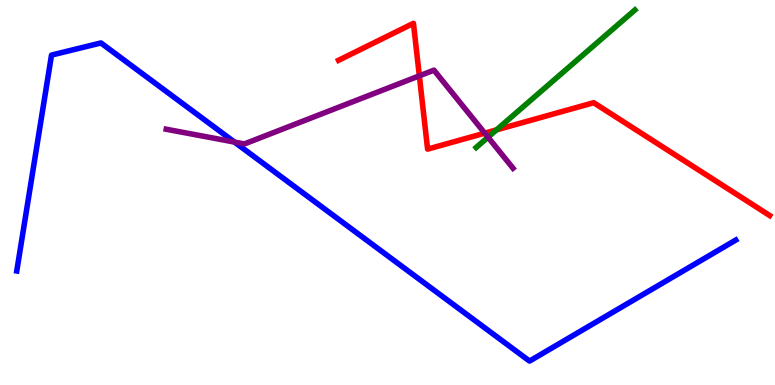[{'lines': ['blue', 'red'], 'intersections': []}, {'lines': ['green', 'red'], 'intersections': [{'x': 6.41, 'y': 6.63}]}, {'lines': ['purple', 'red'], 'intersections': [{'x': 5.41, 'y': 8.03}, {'x': 6.25, 'y': 6.54}]}, {'lines': ['blue', 'green'], 'intersections': []}, {'lines': ['blue', 'purple'], 'intersections': [{'x': 3.03, 'y': 6.31}]}, {'lines': ['green', 'purple'], 'intersections': [{'x': 6.3, 'y': 6.44}]}]